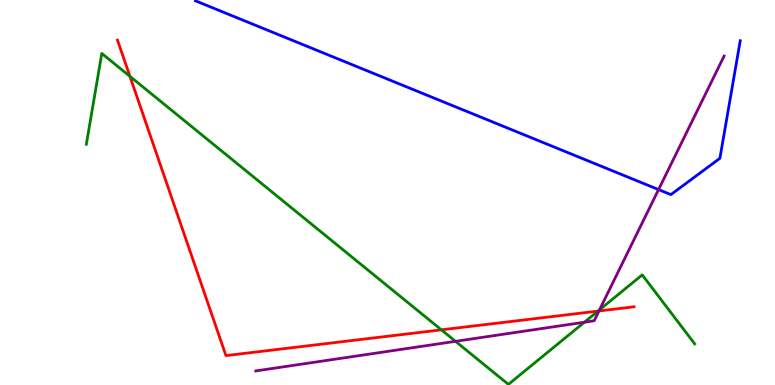[{'lines': ['blue', 'red'], 'intersections': []}, {'lines': ['green', 'red'], 'intersections': [{'x': 1.68, 'y': 8.02}, {'x': 5.7, 'y': 1.43}, {'x': 7.72, 'y': 1.92}]}, {'lines': ['purple', 'red'], 'intersections': [{'x': 7.73, 'y': 1.92}]}, {'lines': ['blue', 'green'], 'intersections': []}, {'lines': ['blue', 'purple'], 'intersections': [{'x': 8.5, 'y': 5.08}]}, {'lines': ['green', 'purple'], 'intersections': [{'x': 5.88, 'y': 1.13}, {'x': 7.54, 'y': 1.63}, {'x': 7.74, 'y': 1.95}]}]